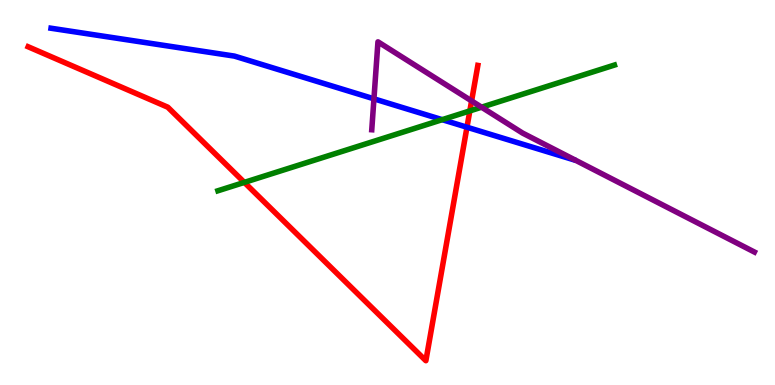[{'lines': ['blue', 'red'], 'intersections': [{'x': 6.03, 'y': 6.7}]}, {'lines': ['green', 'red'], 'intersections': [{'x': 3.15, 'y': 5.26}, {'x': 6.06, 'y': 7.12}]}, {'lines': ['purple', 'red'], 'intersections': [{'x': 6.09, 'y': 7.38}]}, {'lines': ['blue', 'green'], 'intersections': [{'x': 5.71, 'y': 6.89}]}, {'lines': ['blue', 'purple'], 'intersections': [{'x': 4.83, 'y': 7.43}]}, {'lines': ['green', 'purple'], 'intersections': [{'x': 6.21, 'y': 7.22}]}]